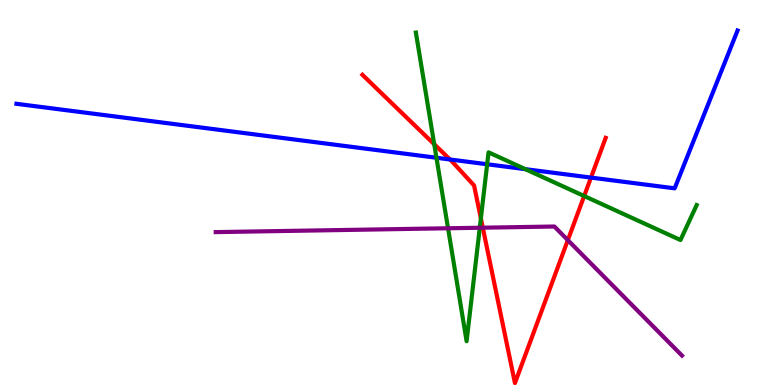[{'lines': ['blue', 'red'], 'intersections': [{'x': 5.81, 'y': 5.86}, {'x': 7.63, 'y': 5.39}]}, {'lines': ['green', 'red'], 'intersections': [{'x': 5.6, 'y': 6.25}, {'x': 6.2, 'y': 4.33}, {'x': 7.54, 'y': 4.91}]}, {'lines': ['purple', 'red'], 'intersections': [{'x': 6.23, 'y': 4.09}, {'x': 7.33, 'y': 3.76}]}, {'lines': ['blue', 'green'], 'intersections': [{'x': 5.63, 'y': 5.9}, {'x': 6.29, 'y': 5.73}, {'x': 6.78, 'y': 5.61}]}, {'lines': ['blue', 'purple'], 'intersections': []}, {'lines': ['green', 'purple'], 'intersections': [{'x': 5.78, 'y': 4.07}, {'x': 6.19, 'y': 4.08}]}]